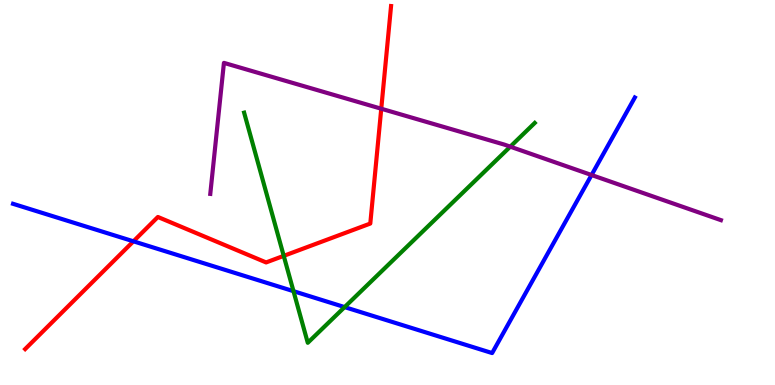[{'lines': ['blue', 'red'], 'intersections': [{'x': 1.72, 'y': 3.73}]}, {'lines': ['green', 'red'], 'intersections': [{'x': 3.66, 'y': 3.35}]}, {'lines': ['purple', 'red'], 'intersections': [{'x': 4.92, 'y': 7.18}]}, {'lines': ['blue', 'green'], 'intersections': [{'x': 3.79, 'y': 2.44}, {'x': 4.45, 'y': 2.02}]}, {'lines': ['blue', 'purple'], 'intersections': [{'x': 7.63, 'y': 5.45}]}, {'lines': ['green', 'purple'], 'intersections': [{'x': 6.58, 'y': 6.19}]}]